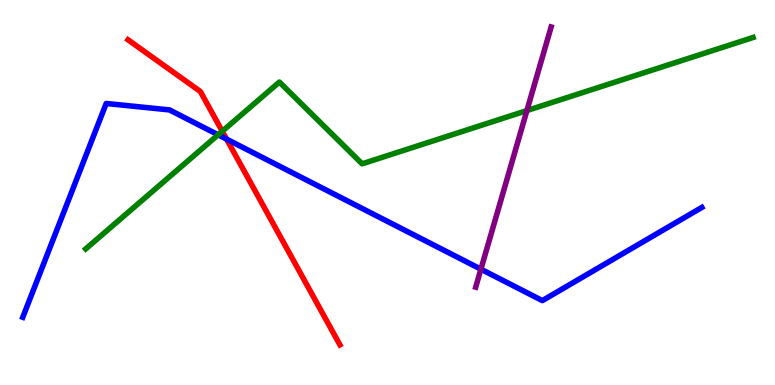[{'lines': ['blue', 'red'], 'intersections': [{'x': 2.92, 'y': 6.39}]}, {'lines': ['green', 'red'], 'intersections': [{'x': 2.87, 'y': 6.59}]}, {'lines': ['purple', 'red'], 'intersections': []}, {'lines': ['blue', 'green'], 'intersections': [{'x': 2.81, 'y': 6.5}]}, {'lines': ['blue', 'purple'], 'intersections': [{'x': 6.21, 'y': 3.01}]}, {'lines': ['green', 'purple'], 'intersections': [{'x': 6.8, 'y': 7.13}]}]